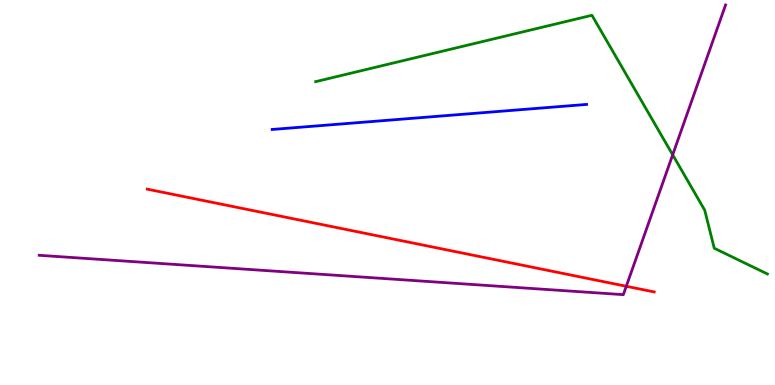[{'lines': ['blue', 'red'], 'intersections': []}, {'lines': ['green', 'red'], 'intersections': []}, {'lines': ['purple', 'red'], 'intersections': [{'x': 8.08, 'y': 2.56}]}, {'lines': ['blue', 'green'], 'intersections': []}, {'lines': ['blue', 'purple'], 'intersections': []}, {'lines': ['green', 'purple'], 'intersections': [{'x': 8.68, 'y': 5.98}]}]